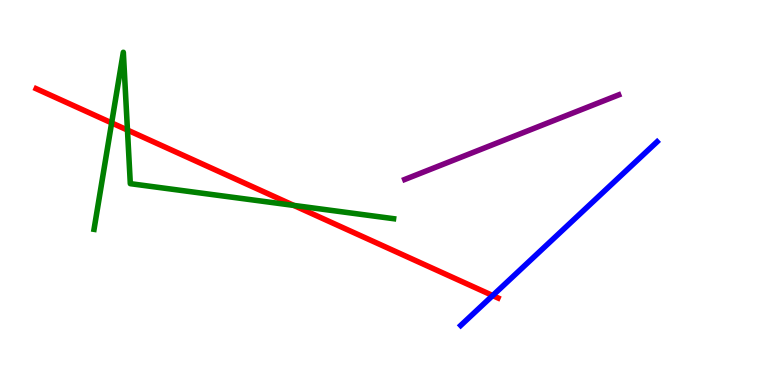[{'lines': ['blue', 'red'], 'intersections': [{'x': 6.36, 'y': 2.32}]}, {'lines': ['green', 'red'], 'intersections': [{'x': 1.44, 'y': 6.81}, {'x': 1.64, 'y': 6.62}, {'x': 3.79, 'y': 4.66}]}, {'lines': ['purple', 'red'], 'intersections': []}, {'lines': ['blue', 'green'], 'intersections': []}, {'lines': ['blue', 'purple'], 'intersections': []}, {'lines': ['green', 'purple'], 'intersections': []}]